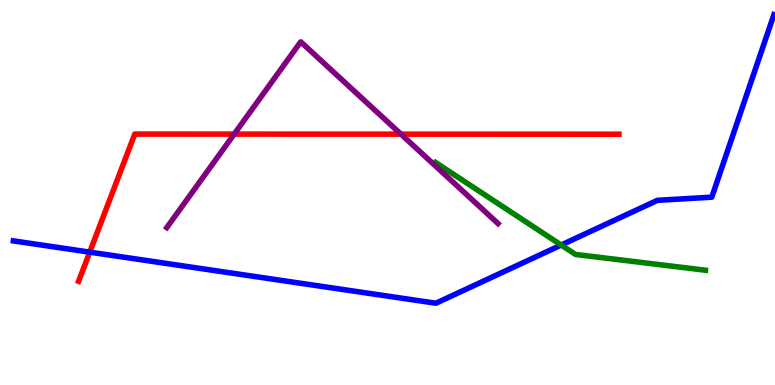[{'lines': ['blue', 'red'], 'intersections': [{'x': 1.16, 'y': 3.45}]}, {'lines': ['green', 'red'], 'intersections': []}, {'lines': ['purple', 'red'], 'intersections': [{'x': 3.02, 'y': 6.52}, {'x': 5.17, 'y': 6.52}]}, {'lines': ['blue', 'green'], 'intersections': [{'x': 7.24, 'y': 3.64}]}, {'lines': ['blue', 'purple'], 'intersections': []}, {'lines': ['green', 'purple'], 'intersections': []}]